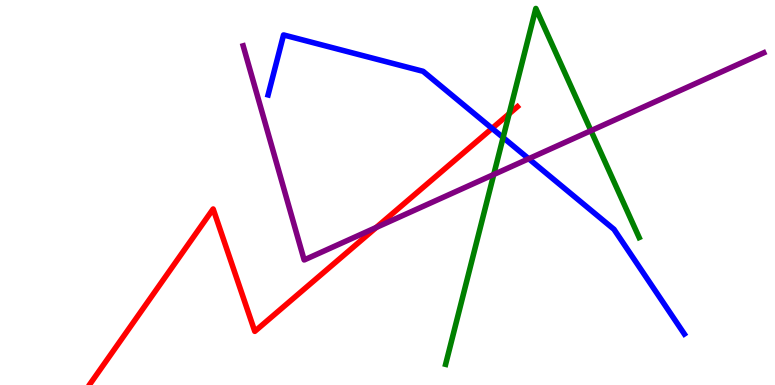[{'lines': ['blue', 'red'], 'intersections': [{'x': 6.35, 'y': 6.66}]}, {'lines': ['green', 'red'], 'intersections': [{'x': 6.57, 'y': 7.04}]}, {'lines': ['purple', 'red'], 'intersections': [{'x': 4.85, 'y': 4.09}]}, {'lines': ['blue', 'green'], 'intersections': [{'x': 6.49, 'y': 6.43}]}, {'lines': ['blue', 'purple'], 'intersections': [{'x': 6.82, 'y': 5.88}]}, {'lines': ['green', 'purple'], 'intersections': [{'x': 6.37, 'y': 5.47}, {'x': 7.63, 'y': 6.61}]}]